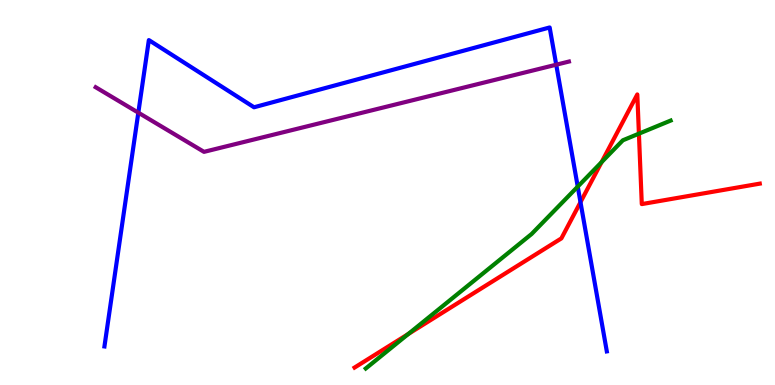[{'lines': ['blue', 'red'], 'intersections': [{'x': 7.49, 'y': 4.75}]}, {'lines': ['green', 'red'], 'intersections': [{'x': 5.27, 'y': 1.32}, {'x': 7.76, 'y': 5.79}, {'x': 8.24, 'y': 6.53}]}, {'lines': ['purple', 'red'], 'intersections': []}, {'lines': ['blue', 'green'], 'intersections': [{'x': 7.45, 'y': 5.15}]}, {'lines': ['blue', 'purple'], 'intersections': [{'x': 1.78, 'y': 7.07}, {'x': 7.18, 'y': 8.32}]}, {'lines': ['green', 'purple'], 'intersections': []}]